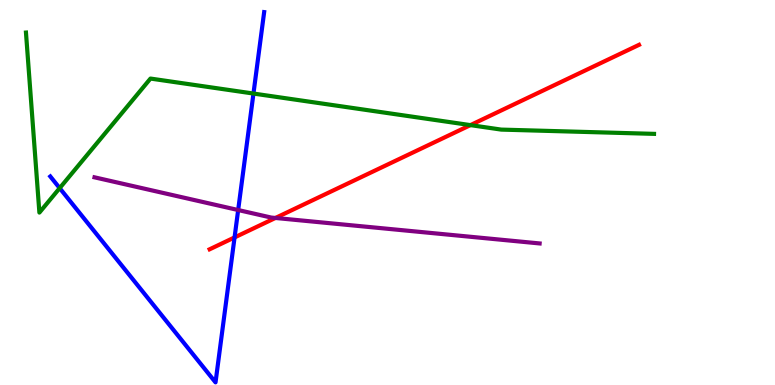[{'lines': ['blue', 'red'], 'intersections': [{'x': 3.03, 'y': 3.83}]}, {'lines': ['green', 'red'], 'intersections': [{'x': 6.07, 'y': 6.75}]}, {'lines': ['purple', 'red'], 'intersections': [{'x': 3.55, 'y': 4.34}]}, {'lines': ['blue', 'green'], 'intersections': [{'x': 0.77, 'y': 5.11}, {'x': 3.27, 'y': 7.57}]}, {'lines': ['blue', 'purple'], 'intersections': [{'x': 3.07, 'y': 4.54}]}, {'lines': ['green', 'purple'], 'intersections': []}]